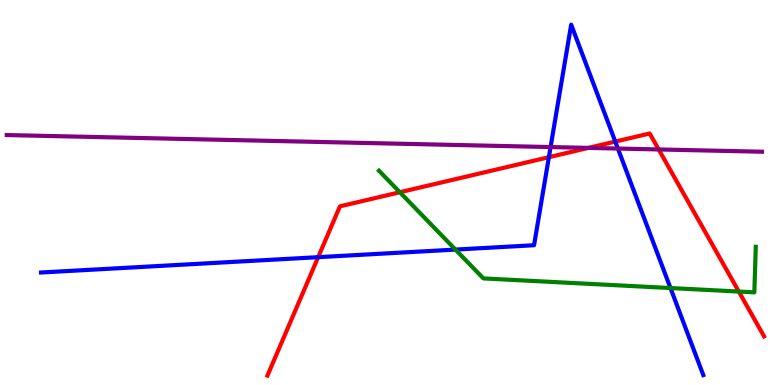[{'lines': ['blue', 'red'], 'intersections': [{'x': 4.11, 'y': 3.32}, {'x': 7.08, 'y': 5.92}, {'x': 7.94, 'y': 6.32}]}, {'lines': ['green', 'red'], 'intersections': [{'x': 5.16, 'y': 5.01}, {'x': 9.53, 'y': 2.43}]}, {'lines': ['purple', 'red'], 'intersections': [{'x': 7.59, 'y': 6.16}, {'x': 8.5, 'y': 6.12}]}, {'lines': ['blue', 'green'], 'intersections': [{'x': 5.88, 'y': 3.52}, {'x': 8.65, 'y': 2.52}]}, {'lines': ['blue', 'purple'], 'intersections': [{'x': 7.1, 'y': 6.18}, {'x': 7.97, 'y': 6.14}]}, {'lines': ['green', 'purple'], 'intersections': []}]